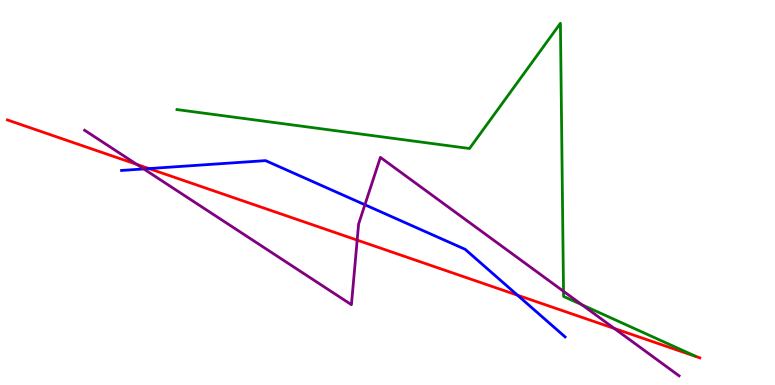[{'lines': ['blue', 'red'], 'intersections': [{'x': 1.92, 'y': 5.62}, {'x': 6.68, 'y': 2.33}]}, {'lines': ['green', 'red'], 'intersections': []}, {'lines': ['purple', 'red'], 'intersections': [{'x': 1.77, 'y': 5.73}, {'x': 4.61, 'y': 3.76}, {'x': 7.93, 'y': 1.47}]}, {'lines': ['blue', 'green'], 'intersections': []}, {'lines': ['blue', 'purple'], 'intersections': [{'x': 1.86, 'y': 5.61}, {'x': 4.71, 'y': 4.68}]}, {'lines': ['green', 'purple'], 'intersections': [{'x': 7.27, 'y': 2.43}, {'x': 7.51, 'y': 2.08}]}]